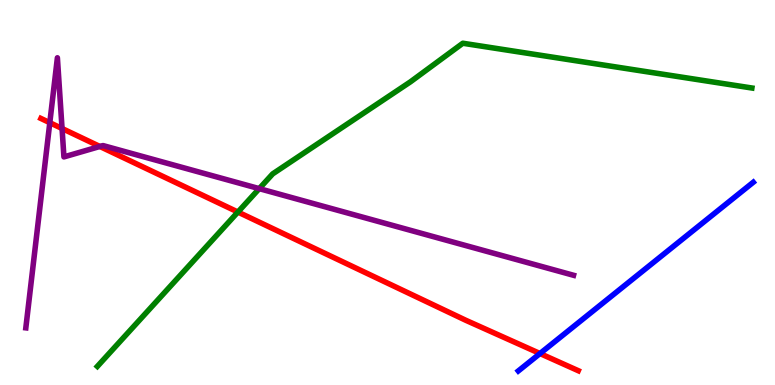[{'lines': ['blue', 'red'], 'intersections': [{'x': 6.97, 'y': 0.817}]}, {'lines': ['green', 'red'], 'intersections': [{'x': 3.07, 'y': 4.49}]}, {'lines': ['purple', 'red'], 'intersections': [{'x': 0.643, 'y': 6.81}, {'x': 0.801, 'y': 6.66}, {'x': 1.29, 'y': 6.2}]}, {'lines': ['blue', 'green'], 'intersections': []}, {'lines': ['blue', 'purple'], 'intersections': []}, {'lines': ['green', 'purple'], 'intersections': [{'x': 3.34, 'y': 5.1}]}]